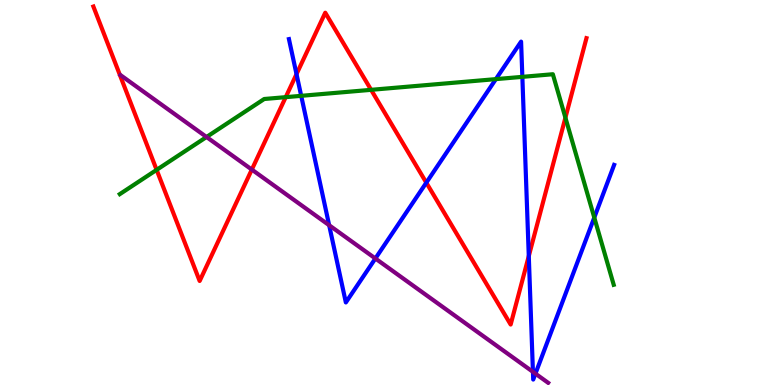[{'lines': ['blue', 'red'], 'intersections': [{'x': 3.83, 'y': 8.07}, {'x': 5.5, 'y': 5.26}, {'x': 6.82, 'y': 3.35}]}, {'lines': ['green', 'red'], 'intersections': [{'x': 2.02, 'y': 5.59}, {'x': 3.69, 'y': 7.48}, {'x': 4.79, 'y': 7.67}, {'x': 7.3, 'y': 6.94}]}, {'lines': ['purple', 'red'], 'intersections': [{'x': 3.25, 'y': 5.6}]}, {'lines': ['blue', 'green'], 'intersections': [{'x': 3.89, 'y': 7.51}, {'x': 6.4, 'y': 7.94}, {'x': 6.74, 'y': 8.0}, {'x': 7.67, 'y': 4.35}]}, {'lines': ['blue', 'purple'], 'intersections': [{'x': 4.25, 'y': 4.15}, {'x': 4.84, 'y': 3.29}, {'x': 6.88, 'y': 0.341}, {'x': 6.91, 'y': 0.295}]}, {'lines': ['green', 'purple'], 'intersections': [{'x': 2.66, 'y': 6.44}]}]